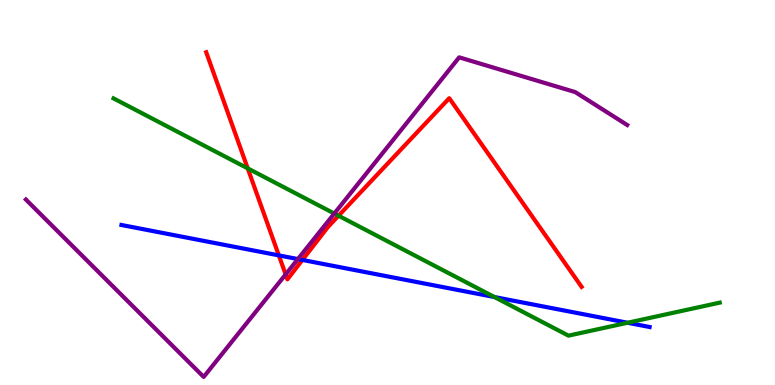[{'lines': ['blue', 'red'], 'intersections': [{'x': 3.6, 'y': 3.37}, {'x': 3.9, 'y': 3.25}]}, {'lines': ['green', 'red'], 'intersections': [{'x': 3.2, 'y': 5.63}, {'x': 4.37, 'y': 4.4}]}, {'lines': ['purple', 'red'], 'intersections': [{'x': 3.69, 'y': 2.87}]}, {'lines': ['blue', 'green'], 'intersections': [{'x': 6.38, 'y': 2.28}, {'x': 8.1, 'y': 1.62}]}, {'lines': ['blue', 'purple'], 'intersections': [{'x': 3.84, 'y': 3.27}]}, {'lines': ['green', 'purple'], 'intersections': [{'x': 4.31, 'y': 4.45}]}]